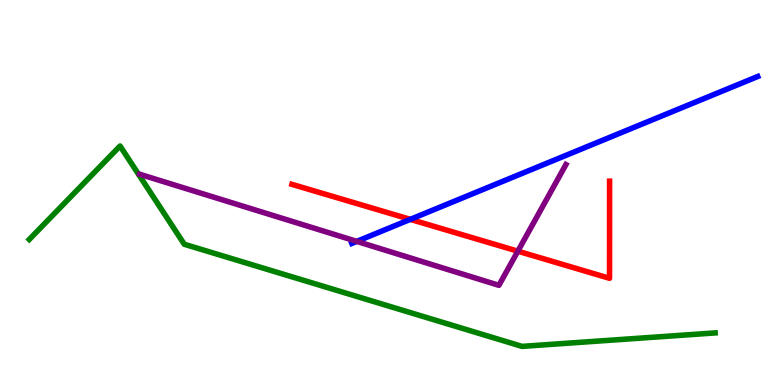[{'lines': ['blue', 'red'], 'intersections': [{'x': 5.29, 'y': 4.3}]}, {'lines': ['green', 'red'], 'intersections': []}, {'lines': ['purple', 'red'], 'intersections': [{'x': 6.68, 'y': 3.48}]}, {'lines': ['blue', 'green'], 'intersections': []}, {'lines': ['blue', 'purple'], 'intersections': [{'x': 4.6, 'y': 3.73}]}, {'lines': ['green', 'purple'], 'intersections': []}]